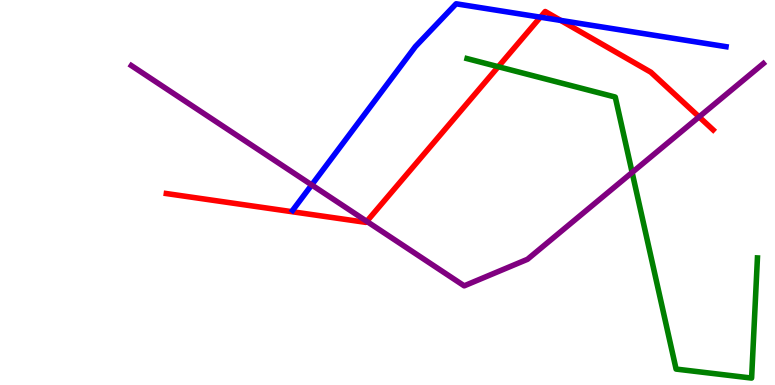[{'lines': ['blue', 'red'], 'intersections': [{'x': 6.97, 'y': 9.55}, {'x': 7.23, 'y': 9.47}]}, {'lines': ['green', 'red'], 'intersections': [{'x': 6.43, 'y': 8.27}]}, {'lines': ['purple', 'red'], 'intersections': [{'x': 4.73, 'y': 4.25}, {'x': 9.02, 'y': 6.96}]}, {'lines': ['blue', 'green'], 'intersections': []}, {'lines': ['blue', 'purple'], 'intersections': [{'x': 4.02, 'y': 5.2}]}, {'lines': ['green', 'purple'], 'intersections': [{'x': 8.16, 'y': 5.52}]}]